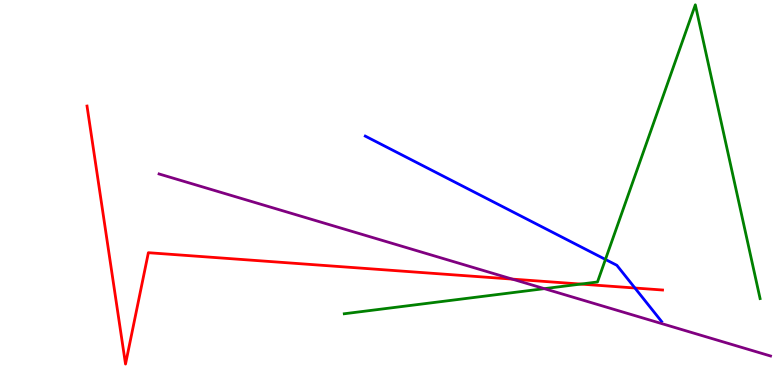[{'lines': ['blue', 'red'], 'intersections': [{'x': 8.19, 'y': 2.52}]}, {'lines': ['green', 'red'], 'intersections': [{'x': 7.49, 'y': 2.62}]}, {'lines': ['purple', 'red'], 'intersections': [{'x': 6.61, 'y': 2.75}]}, {'lines': ['blue', 'green'], 'intersections': [{'x': 7.81, 'y': 3.26}]}, {'lines': ['blue', 'purple'], 'intersections': []}, {'lines': ['green', 'purple'], 'intersections': [{'x': 7.02, 'y': 2.5}]}]